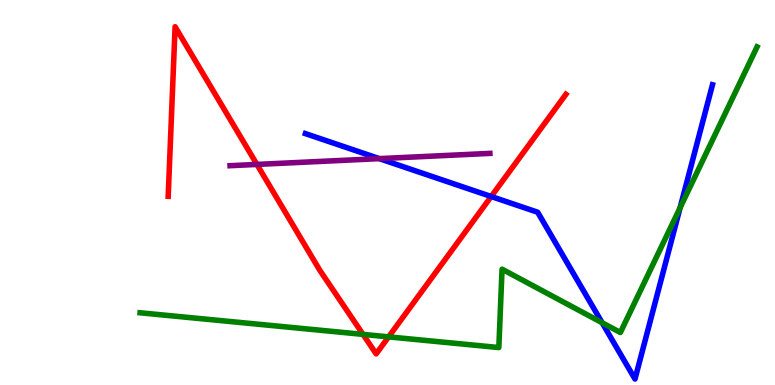[{'lines': ['blue', 'red'], 'intersections': [{'x': 6.34, 'y': 4.9}]}, {'lines': ['green', 'red'], 'intersections': [{'x': 4.68, 'y': 1.31}, {'x': 5.01, 'y': 1.25}]}, {'lines': ['purple', 'red'], 'intersections': [{'x': 3.31, 'y': 5.73}]}, {'lines': ['blue', 'green'], 'intersections': [{'x': 7.77, 'y': 1.62}, {'x': 8.78, 'y': 4.6}]}, {'lines': ['blue', 'purple'], 'intersections': [{'x': 4.89, 'y': 5.88}]}, {'lines': ['green', 'purple'], 'intersections': []}]